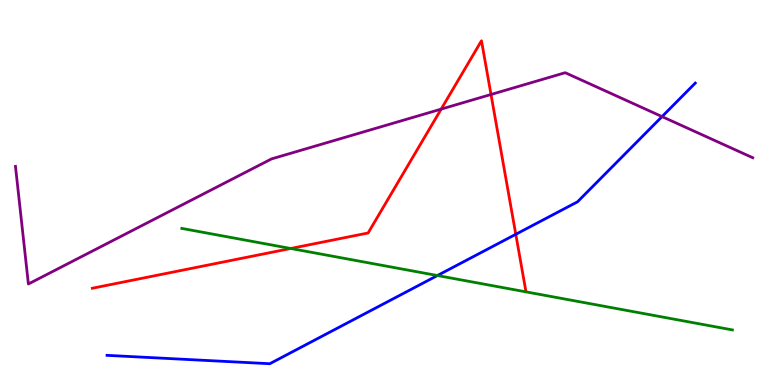[{'lines': ['blue', 'red'], 'intersections': [{'x': 6.66, 'y': 3.91}]}, {'lines': ['green', 'red'], 'intersections': [{'x': 3.75, 'y': 3.55}]}, {'lines': ['purple', 'red'], 'intersections': [{'x': 5.69, 'y': 7.17}, {'x': 6.34, 'y': 7.55}]}, {'lines': ['blue', 'green'], 'intersections': [{'x': 5.64, 'y': 2.84}]}, {'lines': ['blue', 'purple'], 'intersections': [{'x': 8.54, 'y': 6.97}]}, {'lines': ['green', 'purple'], 'intersections': []}]